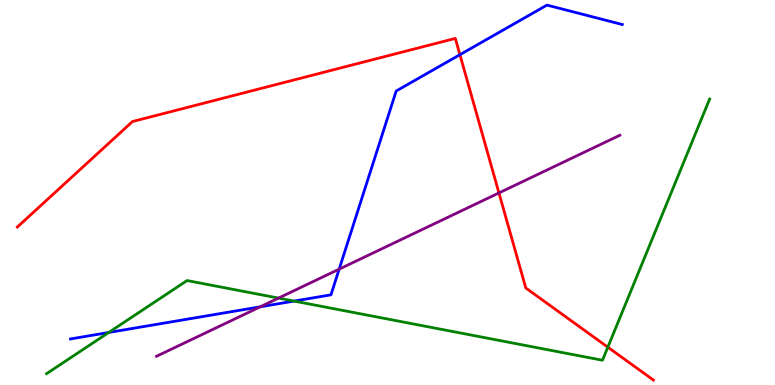[{'lines': ['blue', 'red'], 'intersections': [{'x': 5.93, 'y': 8.58}]}, {'lines': ['green', 'red'], 'intersections': [{'x': 7.84, 'y': 0.982}]}, {'lines': ['purple', 'red'], 'intersections': [{'x': 6.44, 'y': 4.99}]}, {'lines': ['blue', 'green'], 'intersections': [{'x': 1.4, 'y': 1.36}, {'x': 3.79, 'y': 2.18}]}, {'lines': ['blue', 'purple'], 'intersections': [{'x': 3.36, 'y': 2.03}, {'x': 4.38, 'y': 3.01}]}, {'lines': ['green', 'purple'], 'intersections': [{'x': 3.59, 'y': 2.26}]}]